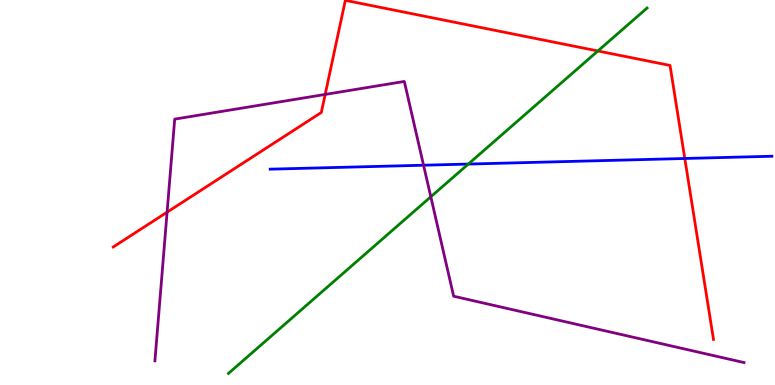[{'lines': ['blue', 'red'], 'intersections': [{'x': 8.84, 'y': 5.88}]}, {'lines': ['green', 'red'], 'intersections': [{'x': 7.71, 'y': 8.68}]}, {'lines': ['purple', 'red'], 'intersections': [{'x': 2.16, 'y': 4.49}, {'x': 4.2, 'y': 7.55}]}, {'lines': ['blue', 'green'], 'intersections': [{'x': 6.04, 'y': 5.74}]}, {'lines': ['blue', 'purple'], 'intersections': [{'x': 5.47, 'y': 5.71}]}, {'lines': ['green', 'purple'], 'intersections': [{'x': 5.56, 'y': 4.89}]}]